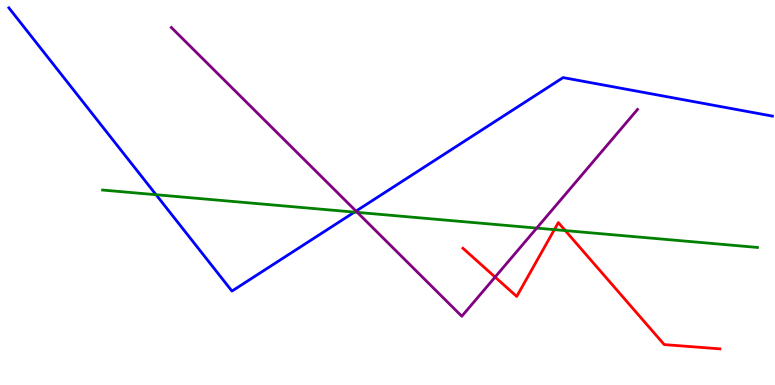[{'lines': ['blue', 'red'], 'intersections': []}, {'lines': ['green', 'red'], 'intersections': [{'x': 7.15, 'y': 4.04}, {'x': 7.29, 'y': 4.01}]}, {'lines': ['purple', 'red'], 'intersections': [{'x': 6.39, 'y': 2.8}]}, {'lines': ['blue', 'green'], 'intersections': [{'x': 2.01, 'y': 4.94}, {'x': 4.57, 'y': 4.49}]}, {'lines': ['blue', 'purple'], 'intersections': [{'x': 4.59, 'y': 4.52}]}, {'lines': ['green', 'purple'], 'intersections': [{'x': 4.61, 'y': 4.48}, {'x': 6.93, 'y': 4.08}]}]